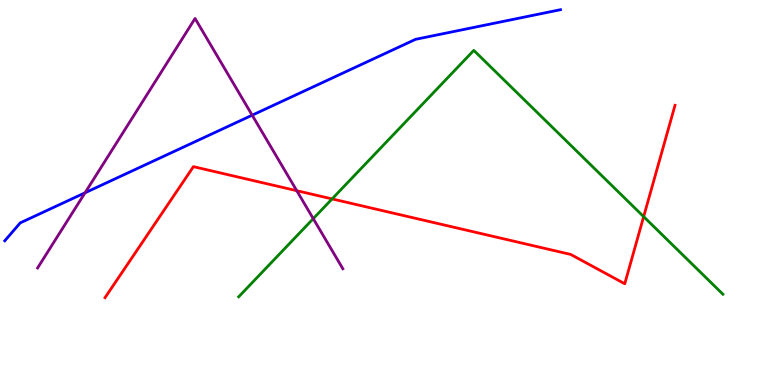[{'lines': ['blue', 'red'], 'intersections': []}, {'lines': ['green', 'red'], 'intersections': [{'x': 4.29, 'y': 4.83}, {'x': 8.31, 'y': 4.37}]}, {'lines': ['purple', 'red'], 'intersections': [{'x': 3.83, 'y': 5.05}]}, {'lines': ['blue', 'green'], 'intersections': []}, {'lines': ['blue', 'purple'], 'intersections': [{'x': 1.1, 'y': 4.99}, {'x': 3.25, 'y': 7.01}]}, {'lines': ['green', 'purple'], 'intersections': [{'x': 4.04, 'y': 4.32}]}]